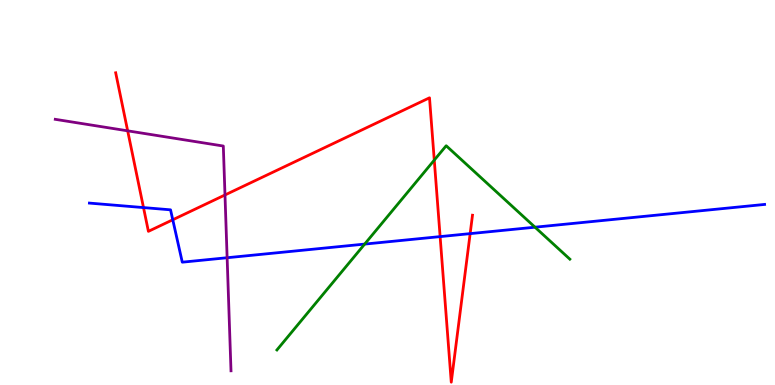[{'lines': ['blue', 'red'], 'intersections': [{'x': 1.85, 'y': 4.61}, {'x': 2.23, 'y': 4.29}, {'x': 5.68, 'y': 3.85}, {'x': 6.07, 'y': 3.93}]}, {'lines': ['green', 'red'], 'intersections': [{'x': 5.6, 'y': 5.84}]}, {'lines': ['purple', 'red'], 'intersections': [{'x': 1.65, 'y': 6.6}, {'x': 2.9, 'y': 4.94}]}, {'lines': ['blue', 'green'], 'intersections': [{'x': 4.71, 'y': 3.66}, {'x': 6.9, 'y': 4.1}]}, {'lines': ['blue', 'purple'], 'intersections': [{'x': 2.93, 'y': 3.31}]}, {'lines': ['green', 'purple'], 'intersections': []}]